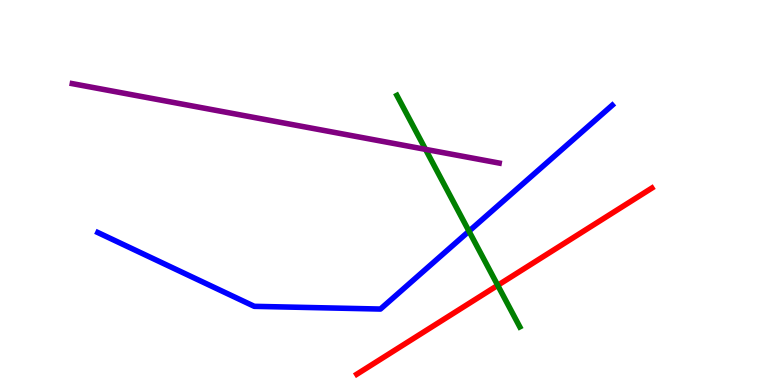[{'lines': ['blue', 'red'], 'intersections': []}, {'lines': ['green', 'red'], 'intersections': [{'x': 6.42, 'y': 2.59}]}, {'lines': ['purple', 'red'], 'intersections': []}, {'lines': ['blue', 'green'], 'intersections': [{'x': 6.05, 'y': 3.99}]}, {'lines': ['blue', 'purple'], 'intersections': []}, {'lines': ['green', 'purple'], 'intersections': [{'x': 5.49, 'y': 6.12}]}]